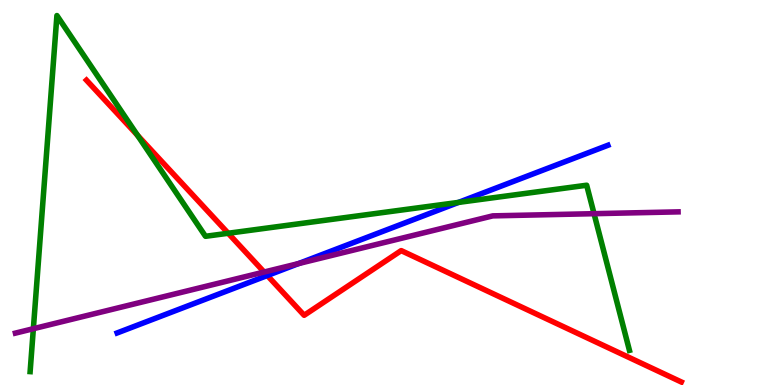[{'lines': ['blue', 'red'], 'intersections': [{'x': 3.45, 'y': 2.84}]}, {'lines': ['green', 'red'], 'intersections': [{'x': 1.77, 'y': 6.48}, {'x': 2.94, 'y': 3.94}]}, {'lines': ['purple', 'red'], 'intersections': [{'x': 3.41, 'y': 2.93}]}, {'lines': ['blue', 'green'], 'intersections': [{'x': 5.92, 'y': 4.74}]}, {'lines': ['blue', 'purple'], 'intersections': [{'x': 3.85, 'y': 3.15}]}, {'lines': ['green', 'purple'], 'intersections': [{'x': 0.43, 'y': 1.46}, {'x': 7.67, 'y': 4.45}]}]